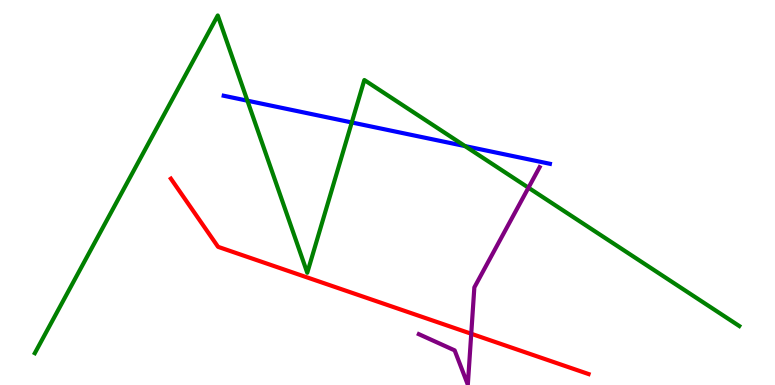[{'lines': ['blue', 'red'], 'intersections': []}, {'lines': ['green', 'red'], 'intersections': []}, {'lines': ['purple', 'red'], 'intersections': [{'x': 6.08, 'y': 1.33}]}, {'lines': ['blue', 'green'], 'intersections': [{'x': 3.19, 'y': 7.38}, {'x': 4.54, 'y': 6.82}, {'x': 6.0, 'y': 6.21}]}, {'lines': ['blue', 'purple'], 'intersections': []}, {'lines': ['green', 'purple'], 'intersections': [{'x': 6.82, 'y': 5.12}]}]